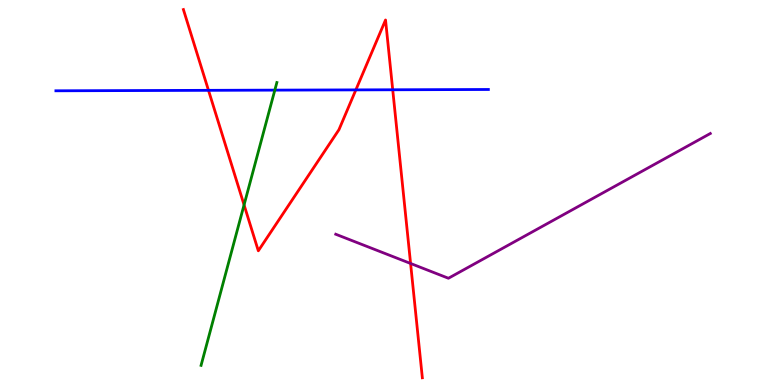[{'lines': ['blue', 'red'], 'intersections': [{'x': 2.69, 'y': 7.65}, {'x': 4.59, 'y': 7.67}, {'x': 5.07, 'y': 7.67}]}, {'lines': ['green', 'red'], 'intersections': [{'x': 3.15, 'y': 4.68}]}, {'lines': ['purple', 'red'], 'intersections': [{'x': 5.3, 'y': 3.16}]}, {'lines': ['blue', 'green'], 'intersections': [{'x': 3.55, 'y': 7.66}]}, {'lines': ['blue', 'purple'], 'intersections': []}, {'lines': ['green', 'purple'], 'intersections': []}]